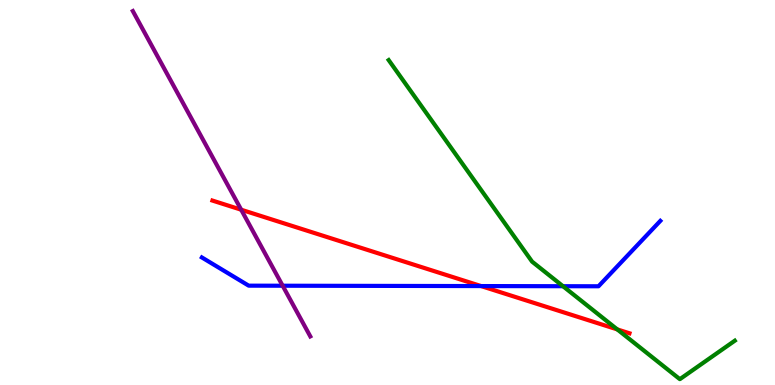[{'lines': ['blue', 'red'], 'intersections': [{'x': 6.21, 'y': 2.57}]}, {'lines': ['green', 'red'], 'intersections': [{'x': 7.97, 'y': 1.44}]}, {'lines': ['purple', 'red'], 'intersections': [{'x': 3.11, 'y': 4.55}]}, {'lines': ['blue', 'green'], 'intersections': [{'x': 7.26, 'y': 2.57}]}, {'lines': ['blue', 'purple'], 'intersections': [{'x': 3.65, 'y': 2.58}]}, {'lines': ['green', 'purple'], 'intersections': []}]